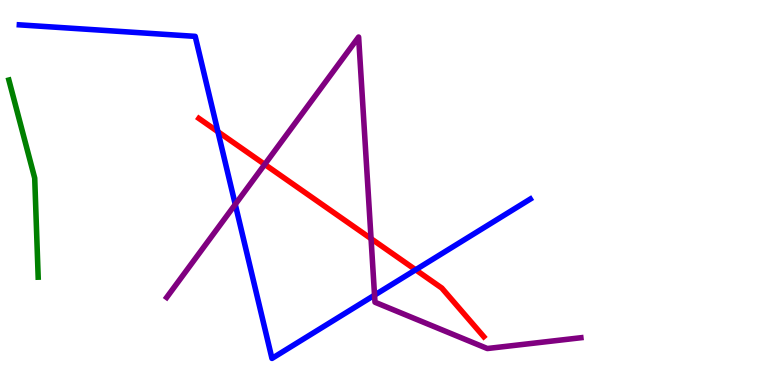[{'lines': ['blue', 'red'], 'intersections': [{'x': 2.81, 'y': 6.58}, {'x': 5.36, 'y': 2.99}]}, {'lines': ['green', 'red'], 'intersections': []}, {'lines': ['purple', 'red'], 'intersections': [{'x': 3.42, 'y': 5.73}, {'x': 4.79, 'y': 3.8}]}, {'lines': ['blue', 'green'], 'intersections': []}, {'lines': ['blue', 'purple'], 'intersections': [{'x': 3.04, 'y': 4.69}, {'x': 4.83, 'y': 2.33}]}, {'lines': ['green', 'purple'], 'intersections': []}]